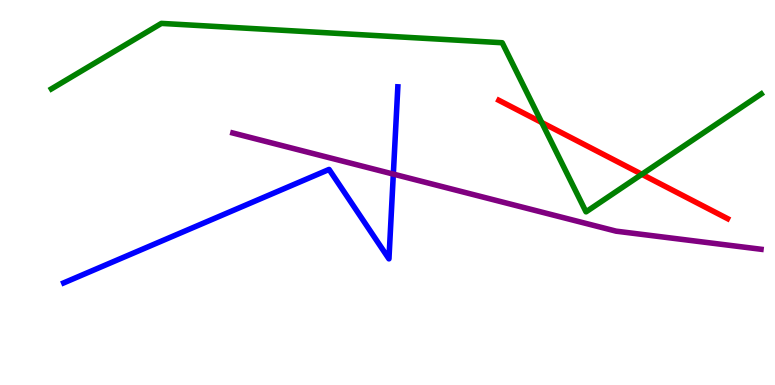[{'lines': ['blue', 'red'], 'intersections': []}, {'lines': ['green', 'red'], 'intersections': [{'x': 6.99, 'y': 6.82}, {'x': 8.28, 'y': 5.47}]}, {'lines': ['purple', 'red'], 'intersections': []}, {'lines': ['blue', 'green'], 'intersections': []}, {'lines': ['blue', 'purple'], 'intersections': [{'x': 5.08, 'y': 5.48}]}, {'lines': ['green', 'purple'], 'intersections': []}]